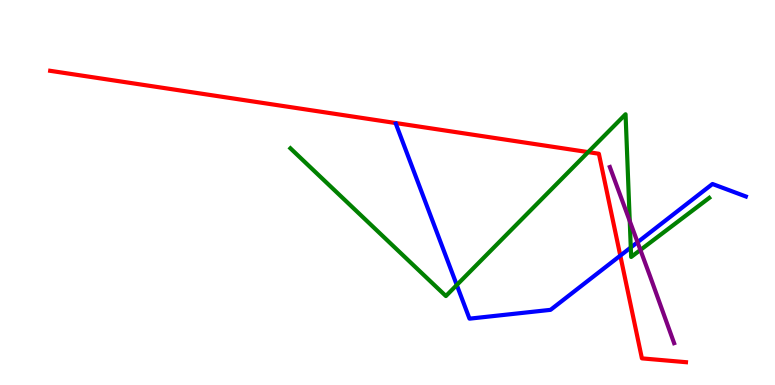[{'lines': ['blue', 'red'], 'intersections': [{'x': 8.0, 'y': 3.36}]}, {'lines': ['green', 'red'], 'intersections': [{'x': 7.59, 'y': 6.05}]}, {'lines': ['purple', 'red'], 'intersections': []}, {'lines': ['blue', 'green'], 'intersections': [{'x': 5.89, 'y': 2.6}, {'x': 8.14, 'y': 3.57}]}, {'lines': ['blue', 'purple'], 'intersections': [{'x': 8.23, 'y': 3.71}]}, {'lines': ['green', 'purple'], 'intersections': [{'x': 8.13, 'y': 4.26}, {'x': 8.26, 'y': 3.51}]}]